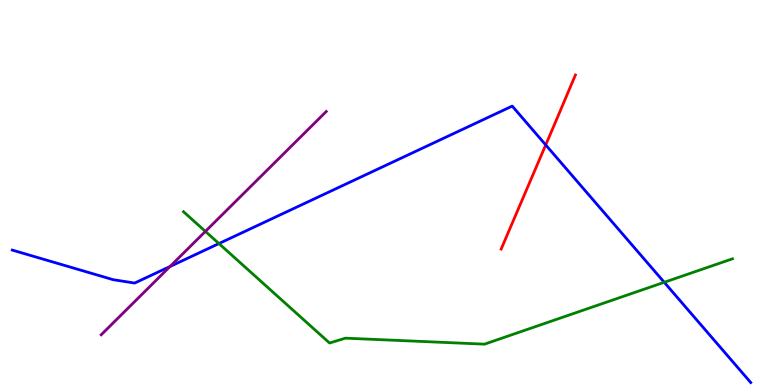[{'lines': ['blue', 'red'], 'intersections': [{'x': 7.04, 'y': 6.24}]}, {'lines': ['green', 'red'], 'intersections': []}, {'lines': ['purple', 'red'], 'intersections': []}, {'lines': ['blue', 'green'], 'intersections': [{'x': 2.82, 'y': 3.67}, {'x': 8.57, 'y': 2.67}]}, {'lines': ['blue', 'purple'], 'intersections': [{'x': 2.19, 'y': 3.08}]}, {'lines': ['green', 'purple'], 'intersections': [{'x': 2.65, 'y': 3.99}]}]